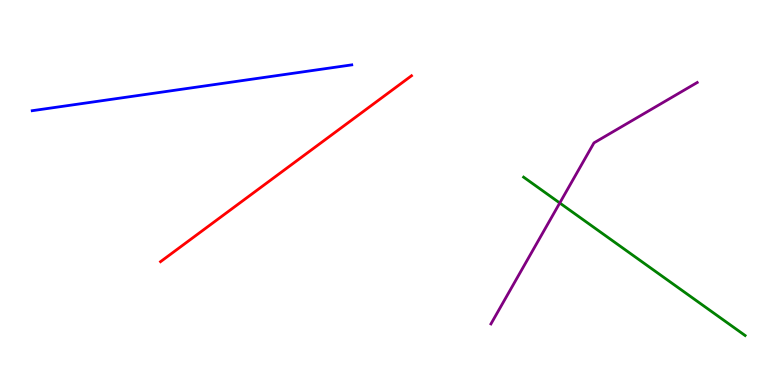[{'lines': ['blue', 'red'], 'intersections': []}, {'lines': ['green', 'red'], 'intersections': []}, {'lines': ['purple', 'red'], 'intersections': []}, {'lines': ['blue', 'green'], 'intersections': []}, {'lines': ['blue', 'purple'], 'intersections': []}, {'lines': ['green', 'purple'], 'intersections': [{'x': 7.22, 'y': 4.73}]}]